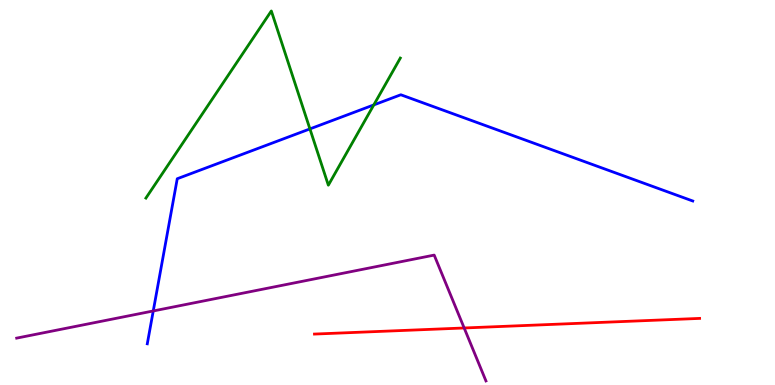[{'lines': ['blue', 'red'], 'intersections': []}, {'lines': ['green', 'red'], 'intersections': []}, {'lines': ['purple', 'red'], 'intersections': [{'x': 5.99, 'y': 1.48}]}, {'lines': ['blue', 'green'], 'intersections': [{'x': 4.0, 'y': 6.65}, {'x': 4.82, 'y': 7.27}]}, {'lines': ['blue', 'purple'], 'intersections': [{'x': 1.98, 'y': 1.92}]}, {'lines': ['green', 'purple'], 'intersections': []}]